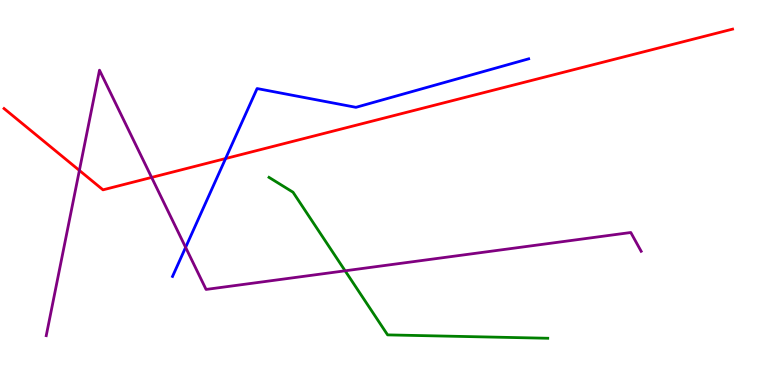[{'lines': ['blue', 'red'], 'intersections': [{'x': 2.91, 'y': 5.88}]}, {'lines': ['green', 'red'], 'intersections': []}, {'lines': ['purple', 'red'], 'intersections': [{'x': 1.02, 'y': 5.57}, {'x': 1.96, 'y': 5.39}]}, {'lines': ['blue', 'green'], 'intersections': []}, {'lines': ['blue', 'purple'], 'intersections': [{'x': 2.4, 'y': 3.58}]}, {'lines': ['green', 'purple'], 'intersections': [{'x': 4.45, 'y': 2.97}]}]